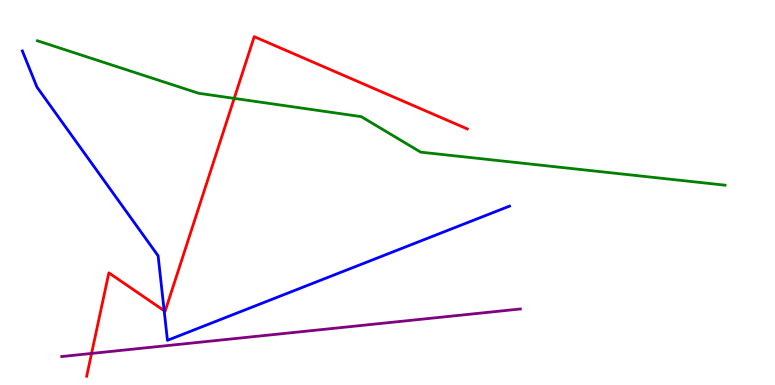[{'lines': ['blue', 'red'], 'intersections': [{'x': 2.12, 'y': 1.93}]}, {'lines': ['green', 'red'], 'intersections': [{'x': 3.02, 'y': 7.44}]}, {'lines': ['purple', 'red'], 'intersections': [{'x': 1.18, 'y': 0.82}]}, {'lines': ['blue', 'green'], 'intersections': []}, {'lines': ['blue', 'purple'], 'intersections': []}, {'lines': ['green', 'purple'], 'intersections': []}]